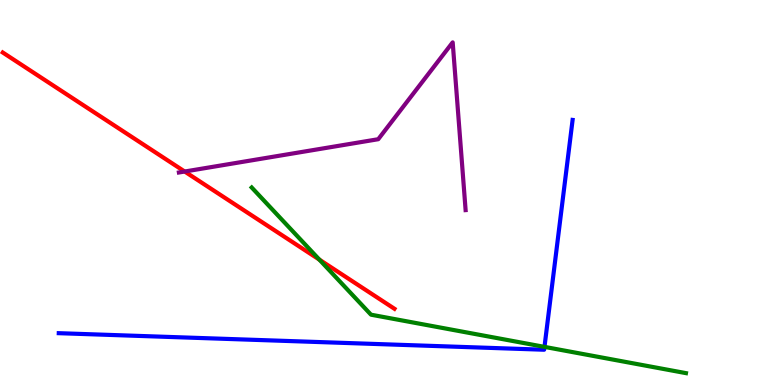[{'lines': ['blue', 'red'], 'intersections': []}, {'lines': ['green', 'red'], 'intersections': [{'x': 4.12, 'y': 3.26}]}, {'lines': ['purple', 'red'], 'intersections': [{'x': 2.38, 'y': 5.54}]}, {'lines': ['blue', 'green'], 'intersections': [{'x': 7.03, 'y': 0.99}]}, {'lines': ['blue', 'purple'], 'intersections': []}, {'lines': ['green', 'purple'], 'intersections': []}]